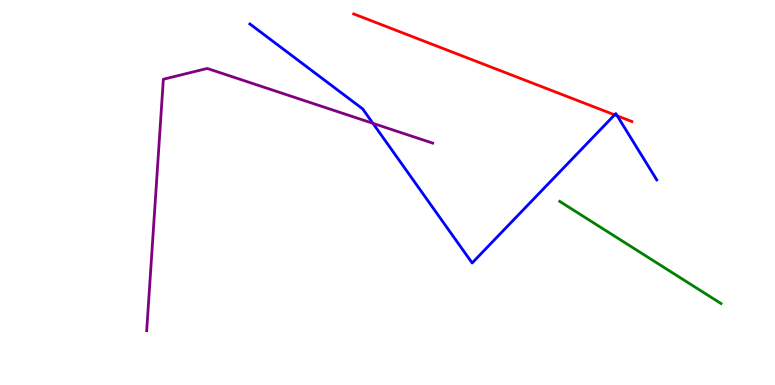[{'lines': ['blue', 'red'], 'intersections': [{'x': 7.93, 'y': 7.02}, {'x': 7.96, 'y': 6.99}]}, {'lines': ['green', 'red'], 'intersections': []}, {'lines': ['purple', 'red'], 'intersections': []}, {'lines': ['blue', 'green'], 'intersections': []}, {'lines': ['blue', 'purple'], 'intersections': [{'x': 4.81, 'y': 6.8}]}, {'lines': ['green', 'purple'], 'intersections': []}]